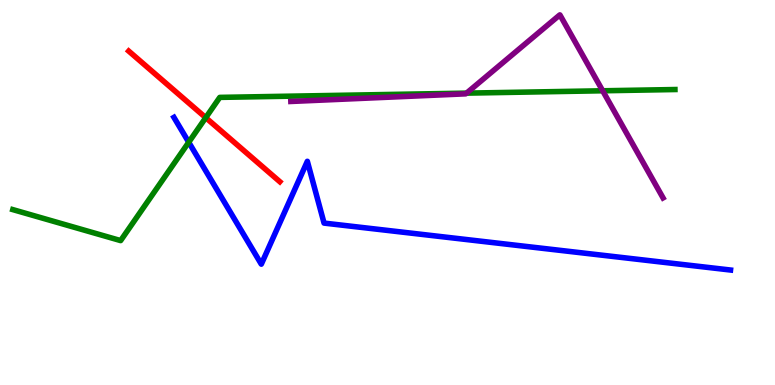[{'lines': ['blue', 'red'], 'intersections': []}, {'lines': ['green', 'red'], 'intersections': [{'x': 2.65, 'y': 6.94}]}, {'lines': ['purple', 'red'], 'intersections': []}, {'lines': ['blue', 'green'], 'intersections': [{'x': 2.44, 'y': 6.31}]}, {'lines': ['blue', 'purple'], 'intersections': []}, {'lines': ['green', 'purple'], 'intersections': [{'x': 6.02, 'y': 7.58}, {'x': 7.78, 'y': 7.64}]}]